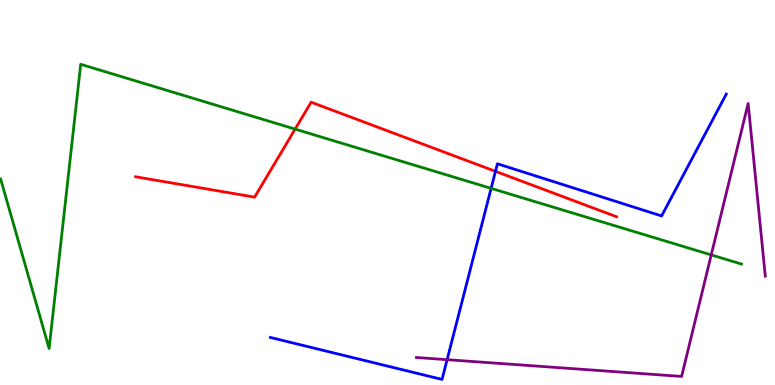[{'lines': ['blue', 'red'], 'intersections': [{'x': 6.39, 'y': 5.55}]}, {'lines': ['green', 'red'], 'intersections': [{'x': 3.81, 'y': 6.65}]}, {'lines': ['purple', 'red'], 'intersections': []}, {'lines': ['blue', 'green'], 'intersections': [{'x': 6.34, 'y': 5.11}]}, {'lines': ['blue', 'purple'], 'intersections': [{'x': 5.77, 'y': 0.658}]}, {'lines': ['green', 'purple'], 'intersections': [{'x': 9.18, 'y': 3.38}]}]